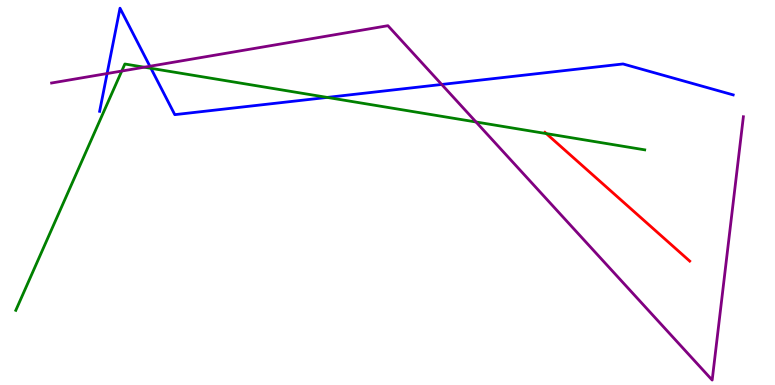[{'lines': ['blue', 'red'], 'intersections': []}, {'lines': ['green', 'red'], 'intersections': [{'x': 7.05, 'y': 6.53}]}, {'lines': ['purple', 'red'], 'intersections': []}, {'lines': ['blue', 'green'], 'intersections': [{'x': 1.95, 'y': 8.23}, {'x': 4.22, 'y': 7.47}]}, {'lines': ['blue', 'purple'], 'intersections': [{'x': 1.38, 'y': 8.09}, {'x': 1.93, 'y': 8.28}, {'x': 5.7, 'y': 7.81}]}, {'lines': ['green', 'purple'], 'intersections': [{'x': 1.57, 'y': 8.15}, {'x': 1.86, 'y': 8.25}, {'x': 6.14, 'y': 6.83}]}]